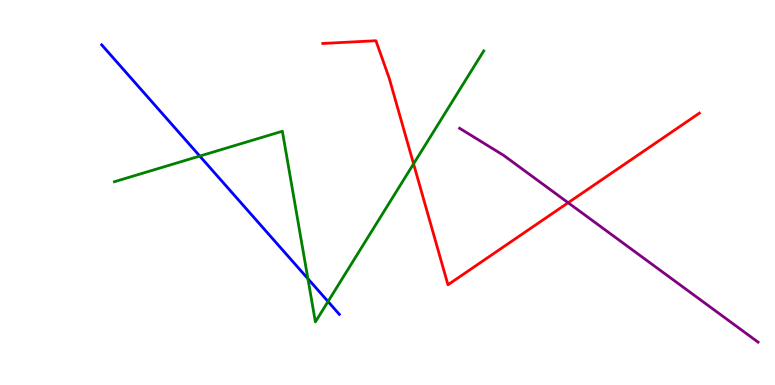[{'lines': ['blue', 'red'], 'intersections': []}, {'lines': ['green', 'red'], 'intersections': [{'x': 5.34, 'y': 5.74}]}, {'lines': ['purple', 'red'], 'intersections': [{'x': 7.33, 'y': 4.73}]}, {'lines': ['blue', 'green'], 'intersections': [{'x': 2.58, 'y': 5.95}, {'x': 3.97, 'y': 2.76}, {'x': 4.23, 'y': 2.17}]}, {'lines': ['blue', 'purple'], 'intersections': []}, {'lines': ['green', 'purple'], 'intersections': []}]